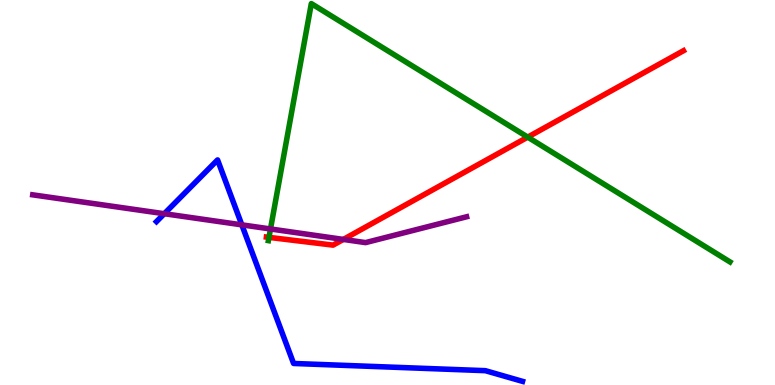[{'lines': ['blue', 'red'], 'intersections': []}, {'lines': ['green', 'red'], 'intersections': [{'x': 3.47, 'y': 3.83}, {'x': 6.81, 'y': 6.44}]}, {'lines': ['purple', 'red'], 'intersections': [{'x': 4.43, 'y': 3.78}]}, {'lines': ['blue', 'green'], 'intersections': []}, {'lines': ['blue', 'purple'], 'intersections': [{'x': 2.12, 'y': 4.45}, {'x': 3.12, 'y': 4.16}]}, {'lines': ['green', 'purple'], 'intersections': [{'x': 3.49, 'y': 4.05}]}]